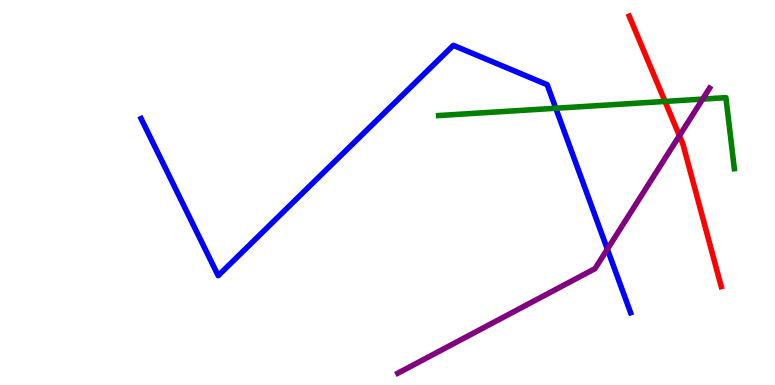[{'lines': ['blue', 'red'], 'intersections': []}, {'lines': ['green', 'red'], 'intersections': [{'x': 8.58, 'y': 7.37}]}, {'lines': ['purple', 'red'], 'intersections': [{'x': 8.77, 'y': 6.48}]}, {'lines': ['blue', 'green'], 'intersections': [{'x': 7.17, 'y': 7.19}]}, {'lines': ['blue', 'purple'], 'intersections': [{'x': 7.84, 'y': 3.53}]}, {'lines': ['green', 'purple'], 'intersections': [{'x': 9.07, 'y': 7.43}]}]